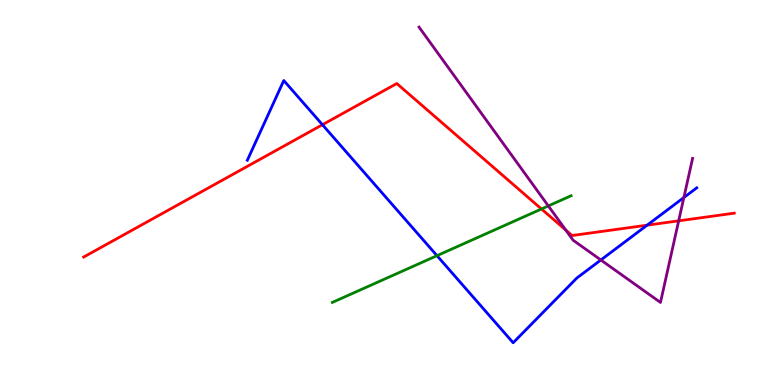[{'lines': ['blue', 'red'], 'intersections': [{'x': 4.16, 'y': 6.76}, {'x': 8.35, 'y': 4.15}]}, {'lines': ['green', 'red'], 'intersections': [{'x': 6.99, 'y': 4.57}]}, {'lines': ['purple', 'red'], 'intersections': [{'x': 7.3, 'y': 4.02}, {'x': 8.76, 'y': 4.26}]}, {'lines': ['blue', 'green'], 'intersections': [{'x': 5.64, 'y': 3.36}]}, {'lines': ['blue', 'purple'], 'intersections': [{'x': 7.75, 'y': 3.25}, {'x': 8.82, 'y': 4.87}]}, {'lines': ['green', 'purple'], 'intersections': [{'x': 7.08, 'y': 4.65}]}]